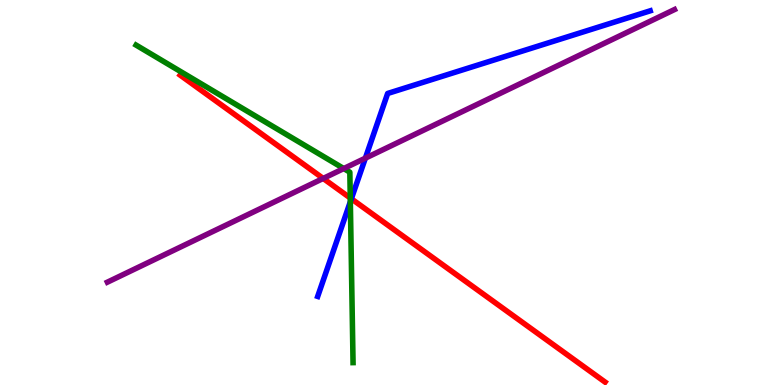[{'lines': ['blue', 'red'], 'intersections': [{'x': 4.53, 'y': 4.84}]}, {'lines': ['green', 'red'], 'intersections': [{'x': 4.52, 'y': 4.86}]}, {'lines': ['purple', 'red'], 'intersections': [{'x': 4.17, 'y': 5.37}]}, {'lines': ['blue', 'green'], 'intersections': [{'x': 4.52, 'y': 4.76}]}, {'lines': ['blue', 'purple'], 'intersections': [{'x': 4.71, 'y': 5.89}]}, {'lines': ['green', 'purple'], 'intersections': [{'x': 4.44, 'y': 5.62}]}]